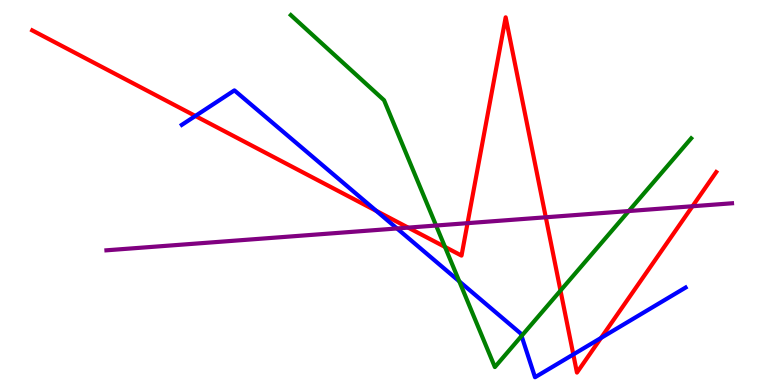[{'lines': ['blue', 'red'], 'intersections': [{'x': 2.52, 'y': 6.99}, {'x': 4.86, 'y': 4.52}, {'x': 7.4, 'y': 0.794}, {'x': 7.76, 'y': 1.22}]}, {'lines': ['green', 'red'], 'intersections': [{'x': 5.74, 'y': 3.59}, {'x': 7.23, 'y': 2.45}]}, {'lines': ['purple', 'red'], 'intersections': [{'x': 5.27, 'y': 4.09}, {'x': 6.03, 'y': 4.2}, {'x': 7.04, 'y': 4.36}, {'x': 8.94, 'y': 4.64}]}, {'lines': ['blue', 'green'], 'intersections': [{'x': 5.93, 'y': 2.69}, {'x': 6.73, 'y': 1.27}]}, {'lines': ['blue', 'purple'], 'intersections': [{'x': 5.12, 'y': 4.07}]}, {'lines': ['green', 'purple'], 'intersections': [{'x': 5.63, 'y': 4.14}, {'x': 8.11, 'y': 4.52}]}]